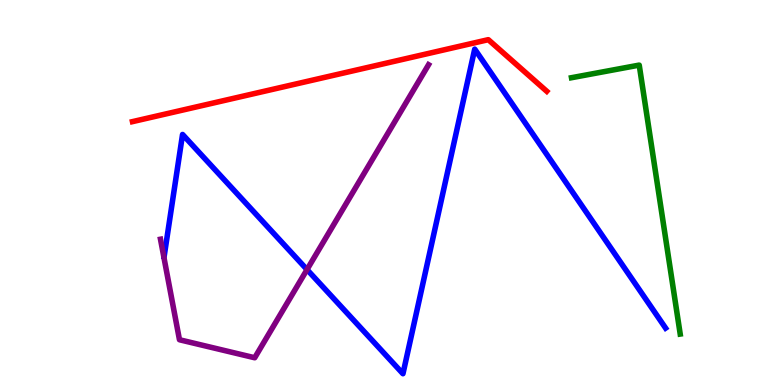[{'lines': ['blue', 'red'], 'intersections': []}, {'lines': ['green', 'red'], 'intersections': []}, {'lines': ['purple', 'red'], 'intersections': []}, {'lines': ['blue', 'green'], 'intersections': []}, {'lines': ['blue', 'purple'], 'intersections': [{'x': 3.96, 'y': 3.0}]}, {'lines': ['green', 'purple'], 'intersections': []}]